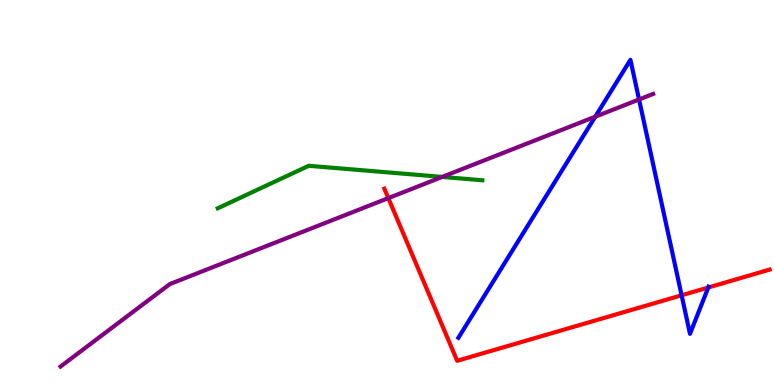[{'lines': ['blue', 'red'], 'intersections': [{'x': 8.8, 'y': 2.33}, {'x': 9.14, 'y': 2.53}]}, {'lines': ['green', 'red'], 'intersections': []}, {'lines': ['purple', 'red'], 'intersections': [{'x': 5.01, 'y': 4.85}]}, {'lines': ['blue', 'green'], 'intersections': []}, {'lines': ['blue', 'purple'], 'intersections': [{'x': 7.68, 'y': 6.97}, {'x': 8.25, 'y': 7.42}]}, {'lines': ['green', 'purple'], 'intersections': [{'x': 5.71, 'y': 5.4}]}]